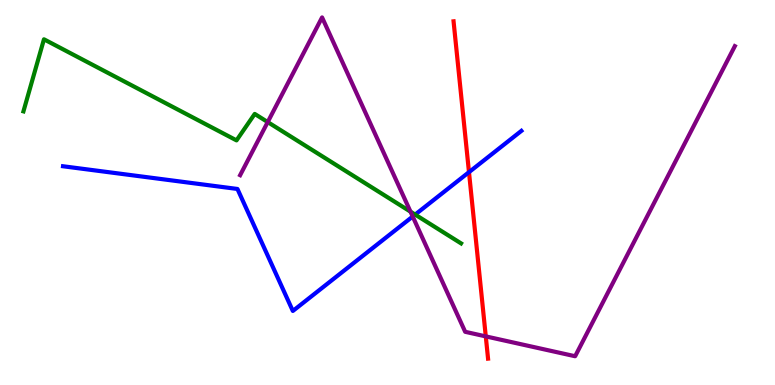[{'lines': ['blue', 'red'], 'intersections': [{'x': 6.05, 'y': 5.53}]}, {'lines': ['green', 'red'], 'intersections': []}, {'lines': ['purple', 'red'], 'intersections': [{'x': 6.27, 'y': 1.26}]}, {'lines': ['blue', 'green'], 'intersections': [{'x': 5.36, 'y': 4.43}]}, {'lines': ['blue', 'purple'], 'intersections': [{'x': 5.33, 'y': 4.38}]}, {'lines': ['green', 'purple'], 'intersections': [{'x': 3.45, 'y': 6.83}, {'x': 5.3, 'y': 4.5}]}]